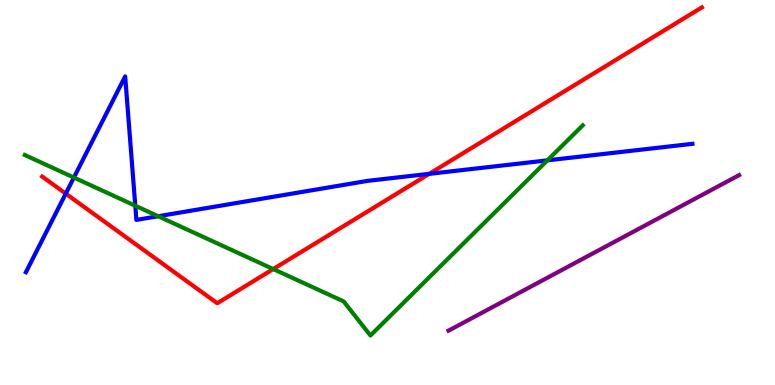[{'lines': ['blue', 'red'], 'intersections': [{'x': 0.848, 'y': 4.97}, {'x': 5.54, 'y': 5.48}]}, {'lines': ['green', 'red'], 'intersections': [{'x': 3.53, 'y': 3.01}]}, {'lines': ['purple', 'red'], 'intersections': []}, {'lines': ['blue', 'green'], 'intersections': [{'x': 0.953, 'y': 5.39}, {'x': 1.75, 'y': 4.66}, {'x': 2.04, 'y': 4.38}, {'x': 7.06, 'y': 5.83}]}, {'lines': ['blue', 'purple'], 'intersections': []}, {'lines': ['green', 'purple'], 'intersections': []}]